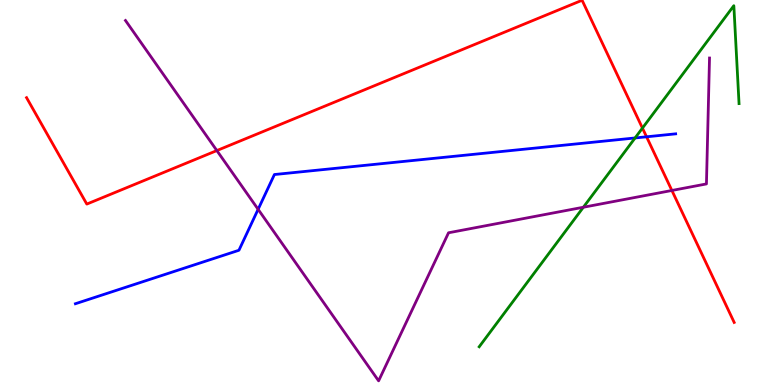[{'lines': ['blue', 'red'], 'intersections': [{'x': 8.34, 'y': 6.45}]}, {'lines': ['green', 'red'], 'intersections': [{'x': 8.29, 'y': 6.67}]}, {'lines': ['purple', 'red'], 'intersections': [{'x': 2.8, 'y': 6.09}, {'x': 8.67, 'y': 5.05}]}, {'lines': ['blue', 'green'], 'intersections': [{'x': 8.19, 'y': 6.42}]}, {'lines': ['blue', 'purple'], 'intersections': [{'x': 3.33, 'y': 4.56}]}, {'lines': ['green', 'purple'], 'intersections': [{'x': 7.53, 'y': 4.62}]}]